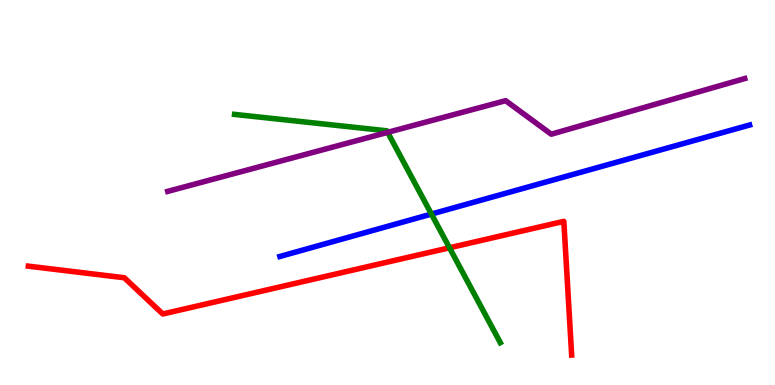[{'lines': ['blue', 'red'], 'intersections': []}, {'lines': ['green', 'red'], 'intersections': [{'x': 5.8, 'y': 3.56}]}, {'lines': ['purple', 'red'], 'intersections': []}, {'lines': ['blue', 'green'], 'intersections': [{'x': 5.57, 'y': 4.44}]}, {'lines': ['blue', 'purple'], 'intersections': []}, {'lines': ['green', 'purple'], 'intersections': [{'x': 5.0, 'y': 6.56}]}]